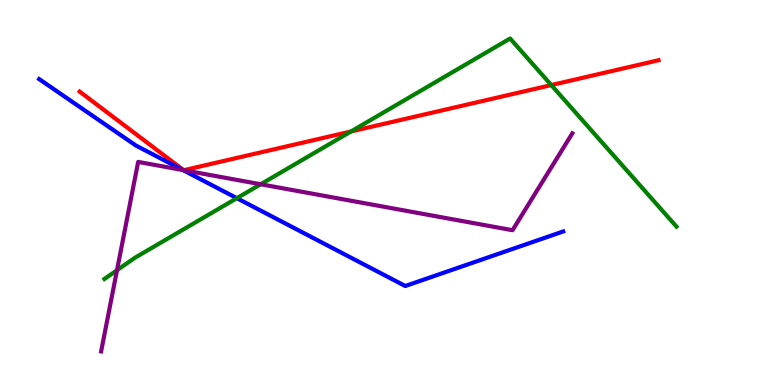[{'lines': ['blue', 'red'], 'intersections': []}, {'lines': ['green', 'red'], 'intersections': [{'x': 4.53, 'y': 6.59}, {'x': 7.11, 'y': 7.79}]}, {'lines': ['purple', 'red'], 'intersections': [{'x': 2.37, 'y': 5.58}, {'x': 2.37, 'y': 5.58}]}, {'lines': ['blue', 'green'], 'intersections': [{'x': 3.06, 'y': 4.85}]}, {'lines': ['blue', 'purple'], 'intersections': [{'x': 2.36, 'y': 5.58}]}, {'lines': ['green', 'purple'], 'intersections': [{'x': 1.51, 'y': 2.98}, {'x': 3.36, 'y': 5.21}]}]